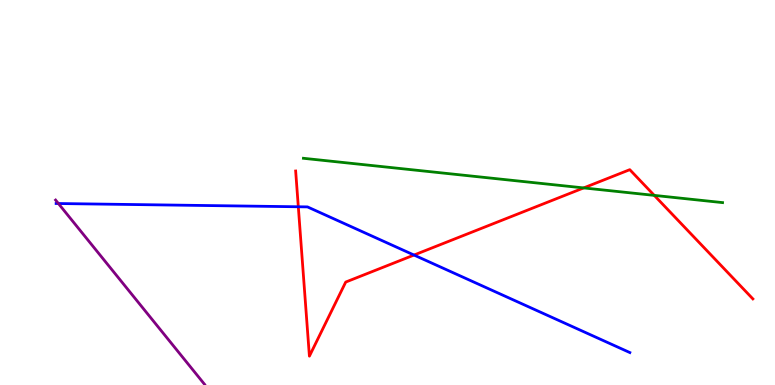[{'lines': ['blue', 'red'], 'intersections': [{'x': 3.85, 'y': 4.63}, {'x': 5.34, 'y': 3.38}]}, {'lines': ['green', 'red'], 'intersections': [{'x': 7.53, 'y': 5.12}, {'x': 8.44, 'y': 4.93}]}, {'lines': ['purple', 'red'], 'intersections': []}, {'lines': ['blue', 'green'], 'intersections': []}, {'lines': ['blue', 'purple'], 'intersections': [{'x': 0.754, 'y': 4.71}]}, {'lines': ['green', 'purple'], 'intersections': []}]